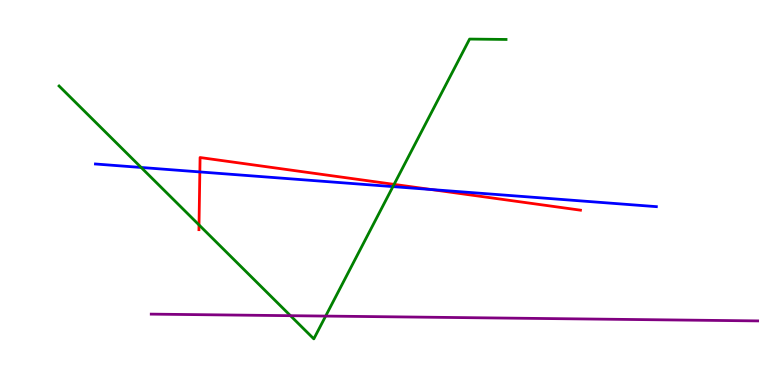[{'lines': ['blue', 'red'], 'intersections': [{'x': 2.58, 'y': 5.53}, {'x': 5.56, 'y': 5.08}]}, {'lines': ['green', 'red'], 'intersections': [{'x': 2.57, 'y': 4.16}, {'x': 5.08, 'y': 5.21}]}, {'lines': ['purple', 'red'], 'intersections': []}, {'lines': ['blue', 'green'], 'intersections': [{'x': 1.82, 'y': 5.65}, {'x': 5.07, 'y': 5.15}]}, {'lines': ['blue', 'purple'], 'intersections': []}, {'lines': ['green', 'purple'], 'intersections': [{'x': 3.75, 'y': 1.8}, {'x': 4.2, 'y': 1.79}]}]